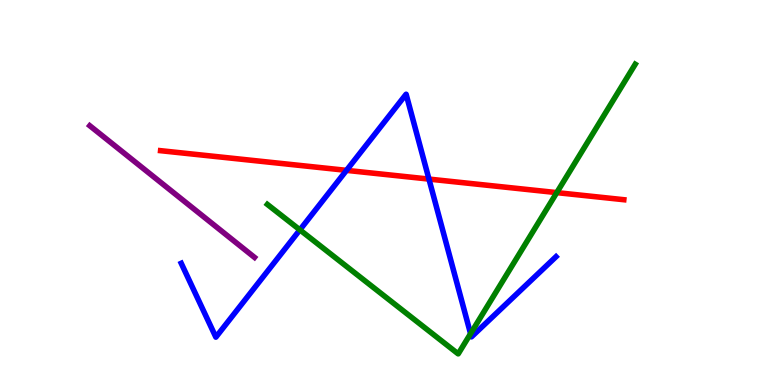[{'lines': ['blue', 'red'], 'intersections': [{'x': 4.47, 'y': 5.58}, {'x': 5.53, 'y': 5.35}]}, {'lines': ['green', 'red'], 'intersections': [{'x': 7.18, 'y': 5.0}]}, {'lines': ['purple', 'red'], 'intersections': []}, {'lines': ['blue', 'green'], 'intersections': [{'x': 3.87, 'y': 4.03}, {'x': 6.07, 'y': 1.33}]}, {'lines': ['blue', 'purple'], 'intersections': []}, {'lines': ['green', 'purple'], 'intersections': []}]